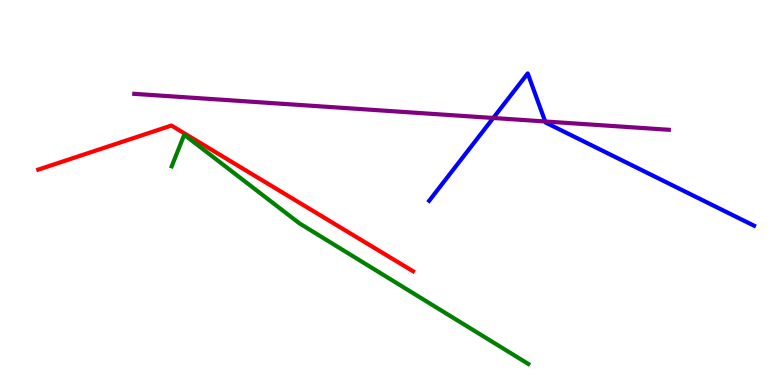[{'lines': ['blue', 'red'], 'intersections': []}, {'lines': ['green', 'red'], 'intersections': []}, {'lines': ['purple', 'red'], 'intersections': []}, {'lines': ['blue', 'green'], 'intersections': []}, {'lines': ['blue', 'purple'], 'intersections': [{'x': 6.36, 'y': 6.94}, {'x': 7.03, 'y': 6.84}]}, {'lines': ['green', 'purple'], 'intersections': []}]